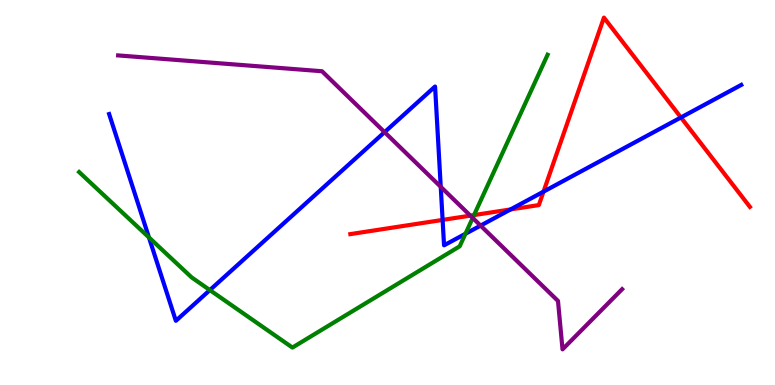[{'lines': ['blue', 'red'], 'intersections': [{'x': 5.71, 'y': 4.29}, {'x': 6.59, 'y': 4.56}, {'x': 7.01, 'y': 5.02}, {'x': 8.79, 'y': 6.95}]}, {'lines': ['green', 'red'], 'intersections': [{'x': 6.12, 'y': 4.41}]}, {'lines': ['purple', 'red'], 'intersections': [{'x': 6.07, 'y': 4.4}]}, {'lines': ['blue', 'green'], 'intersections': [{'x': 1.92, 'y': 3.83}, {'x': 2.71, 'y': 2.47}, {'x': 6.01, 'y': 3.93}]}, {'lines': ['blue', 'purple'], 'intersections': [{'x': 4.96, 'y': 6.57}, {'x': 5.69, 'y': 5.15}, {'x': 6.2, 'y': 4.14}]}, {'lines': ['green', 'purple'], 'intersections': [{'x': 6.1, 'y': 4.34}]}]